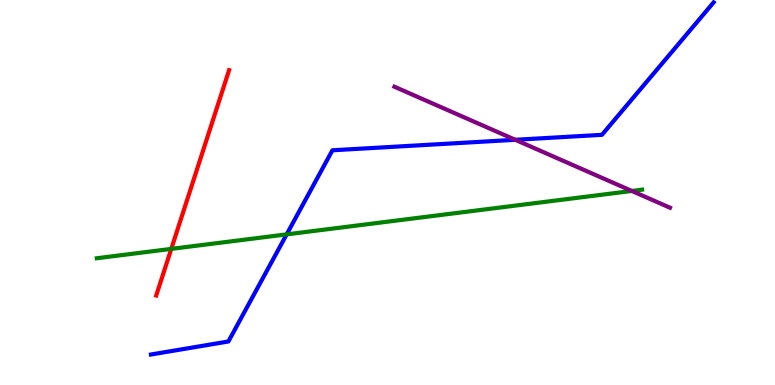[{'lines': ['blue', 'red'], 'intersections': []}, {'lines': ['green', 'red'], 'intersections': [{'x': 2.21, 'y': 3.54}]}, {'lines': ['purple', 'red'], 'intersections': []}, {'lines': ['blue', 'green'], 'intersections': [{'x': 3.7, 'y': 3.91}]}, {'lines': ['blue', 'purple'], 'intersections': [{'x': 6.65, 'y': 6.37}]}, {'lines': ['green', 'purple'], 'intersections': [{'x': 8.15, 'y': 5.04}]}]